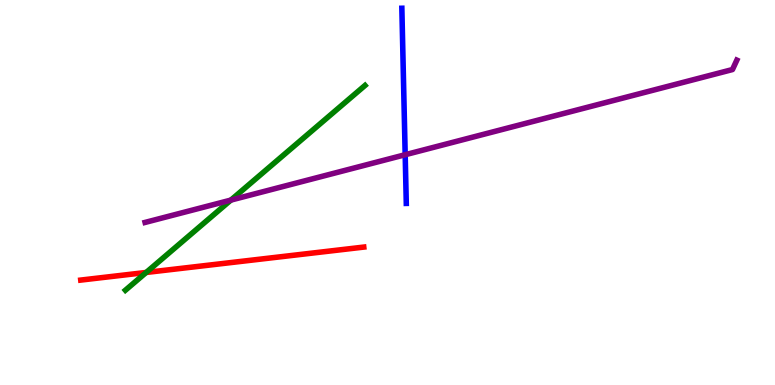[{'lines': ['blue', 'red'], 'intersections': []}, {'lines': ['green', 'red'], 'intersections': [{'x': 1.89, 'y': 2.92}]}, {'lines': ['purple', 'red'], 'intersections': []}, {'lines': ['blue', 'green'], 'intersections': []}, {'lines': ['blue', 'purple'], 'intersections': [{'x': 5.23, 'y': 5.98}]}, {'lines': ['green', 'purple'], 'intersections': [{'x': 2.98, 'y': 4.8}]}]